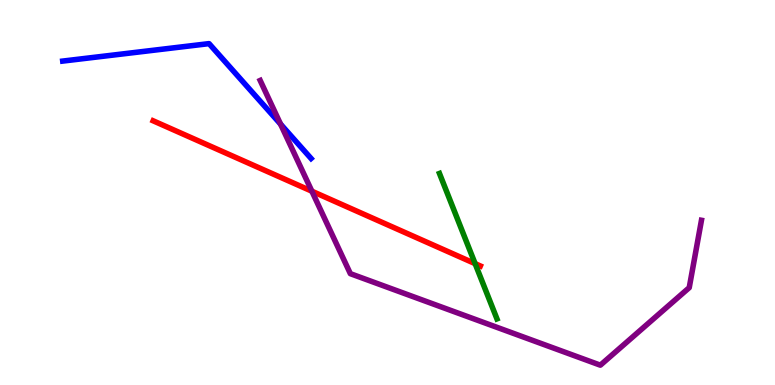[{'lines': ['blue', 'red'], 'intersections': []}, {'lines': ['green', 'red'], 'intersections': [{'x': 6.13, 'y': 3.15}]}, {'lines': ['purple', 'red'], 'intersections': [{'x': 4.02, 'y': 5.03}]}, {'lines': ['blue', 'green'], 'intersections': []}, {'lines': ['blue', 'purple'], 'intersections': [{'x': 3.62, 'y': 6.78}]}, {'lines': ['green', 'purple'], 'intersections': []}]